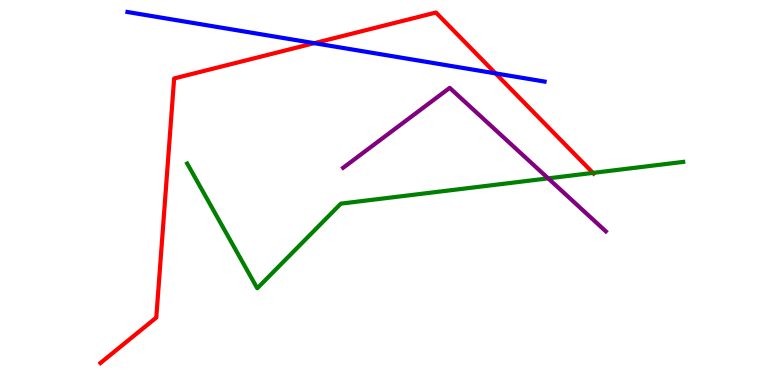[{'lines': ['blue', 'red'], 'intersections': [{'x': 4.06, 'y': 8.88}, {'x': 6.39, 'y': 8.09}]}, {'lines': ['green', 'red'], 'intersections': [{'x': 7.65, 'y': 5.51}]}, {'lines': ['purple', 'red'], 'intersections': []}, {'lines': ['blue', 'green'], 'intersections': []}, {'lines': ['blue', 'purple'], 'intersections': []}, {'lines': ['green', 'purple'], 'intersections': [{'x': 7.07, 'y': 5.37}]}]